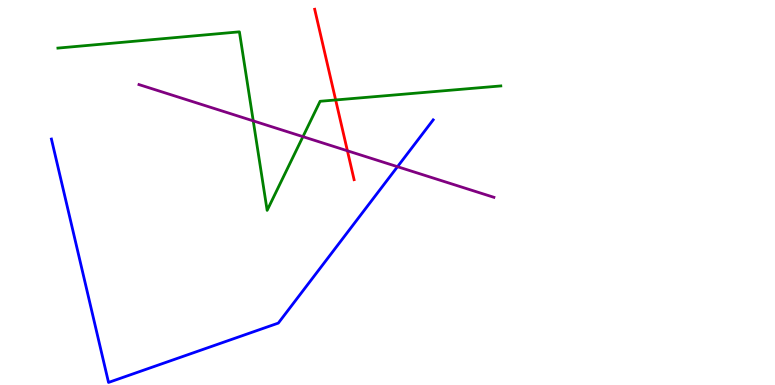[{'lines': ['blue', 'red'], 'intersections': []}, {'lines': ['green', 'red'], 'intersections': [{'x': 4.33, 'y': 7.4}]}, {'lines': ['purple', 'red'], 'intersections': [{'x': 4.48, 'y': 6.08}]}, {'lines': ['blue', 'green'], 'intersections': []}, {'lines': ['blue', 'purple'], 'intersections': [{'x': 5.13, 'y': 5.67}]}, {'lines': ['green', 'purple'], 'intersections': [{'x': 3.27, 'y': 6.86}, {'x': 3.91, 'y': 6.45}]}]